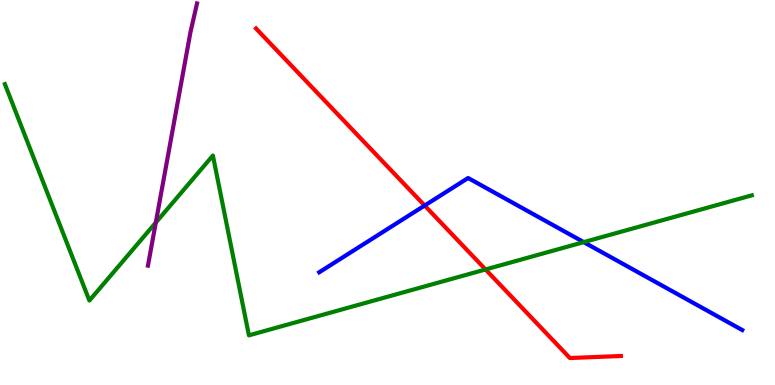[{'lines': ['blue', 'red'], 'intersections': [{'x': 5.48, 'y': 4.66}]}, {'lines': ['green', 'red'], 'intersections': [{'x': 6.27, 'y': 3.0}]}, {'lines': ['purple', 'red'], 'intersections': []}, {'lines': ['blue', 'green'], 'intersections': [{'x': 7.53, 'y': 3.71}]}, {'lines': ['blue', 'purple'], 'intersections': []}, {'lines': ['green', 'purple'], 'intersections': [{'x': 2.01, 'y': 4.22}]}]